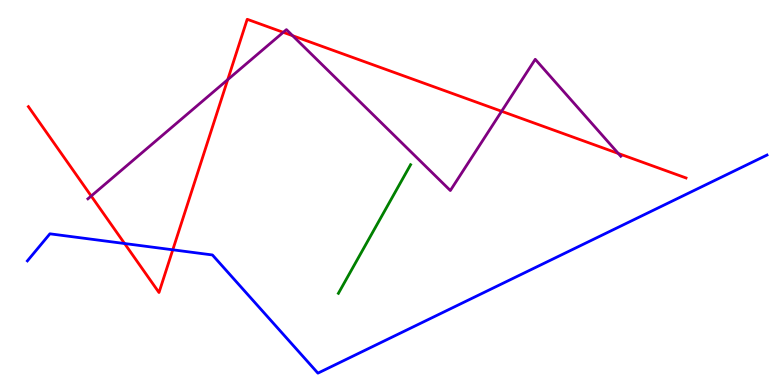[{'lines': ['blue', 'red'], 'intersections': [{'x': 1.61, 'y': 3.67}, {'x': 2.23, 'y': 3.51}]}, {'lines': ['green', 'red'], 'intersections': []}, {'lines': ['purple', 'red'], 'intersections': [{'x': 1.18, 'y': 4.91}, {'x': 2.94, 'y': 7.93}, {'x': 3.65, 'y': 9.16}, {'x': 3.78, 'y': 9.07}, {'x': 6.47, 'y': 7.11}, {'x': 7.98, 'y': 6.01}]}, {'lines': ['blue', 'green'], 'intersections': []}, {'lines': ['blue', 'purple'], 'intersections': []}, {'lines': ['green', 'purple'], 'intersections': []}]